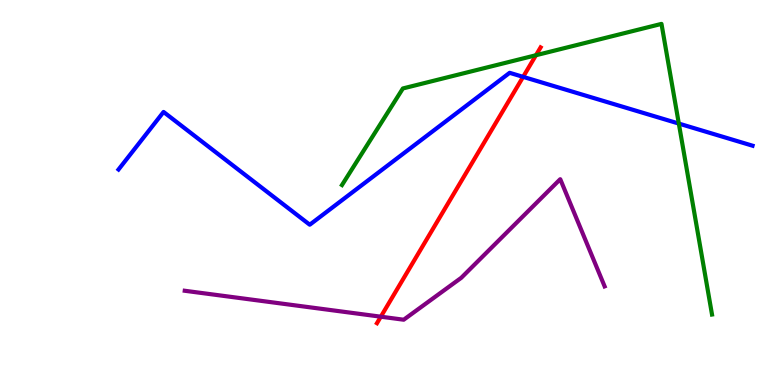[{'lines': ['blue', 'red'], 'intersections': [{'x': 6.75, 'y': 8.0}]}, {'lines': ['green', 'red'], 'intersections': [{'x': 6.92, 'y': 8.57}]}, {'lines': ['purple', 'red'], 'intersections': [{'x': 4.91, 'y': 1.77}]}, {'lines': ['blue', 'green'], 'intersections': [{'x': 8.76, 'y': 6.79}]}, {'lines': ['blue', 'purple'], 'intersections': []}, {'lines': ['green', 'purple'], 'intersections': []}]